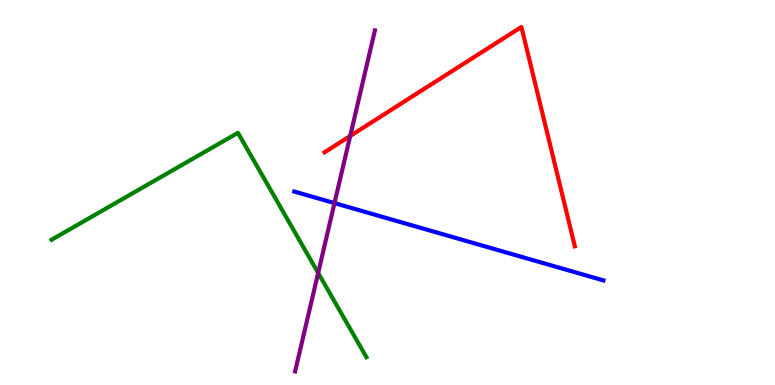[{'lines': ['blue', 'red'], 'intersections': []}, {'lines': ['green', 'red'], 'intersections': []}, {'lines': ['purple', 'red'], 'intersections': [{'x': 4.52, 'y': 6.47}]}, {'lines': ['blue', 'green'], 'intersections': []}, {'lines': ['blue', 'purple'], 'intersections': [{'x': 4.32, 'y': 4.72}]}, {'lines': ['green', 'purple'], 'intersections': [{'x': 4.11, 'y': 2.91}]}]